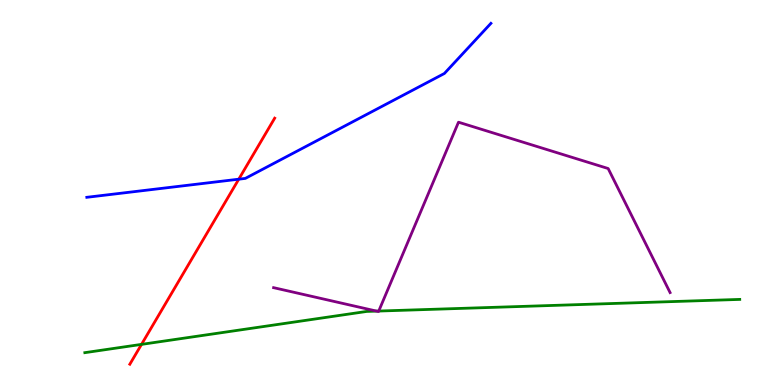[{'lines': ['blue', 'red'], 'intersections': [{'x': 3.08, 'y': 5.35}]}, {'lines': ['green', 'red'], 'intersections': [{'x': 1.83, 'y': 1.06}]}, {'lines': ['purple', 'red'], 'intersections': []}, {'lines': ['blue', 'green'], 'intersections': []}, {'lines': ['blue', 'purple'], 'intersections': []}, {'lines': ['green', 'purple'], 'intersections': [{'x': 4.86, 'y': 1.92}, {'x': 4.89, 'y': 1.92}]}]